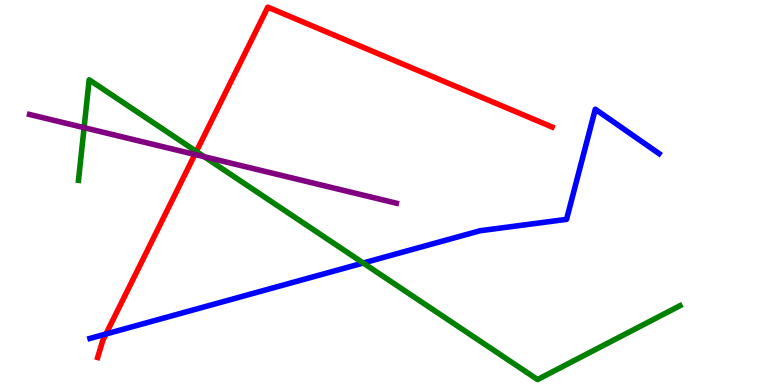[{'lines': ['blue', 'red'], 'intersections': [{'x': 1.37, 'y': 1.32}]}, {'lines': ['green', 'red'], 'intersections': [{'x': 2.53, 'y': 6.07}]}, {'lines': ['purple', 'red'], 'intersections': [{'x': 2.51, 'y': 5.99}]}, {'lines': ['blue', 'green'], 'intersections': [{'x': 4.69, 'y': 3.17}]}, {'lines': ['blue', 'purple'], 'intersections': []}, {'lines': ['green', 'purple'], 'intersections': [{'x': 1.09, 'y': 6.68}, {'x': 2.64, 'y': 5.93}]}]